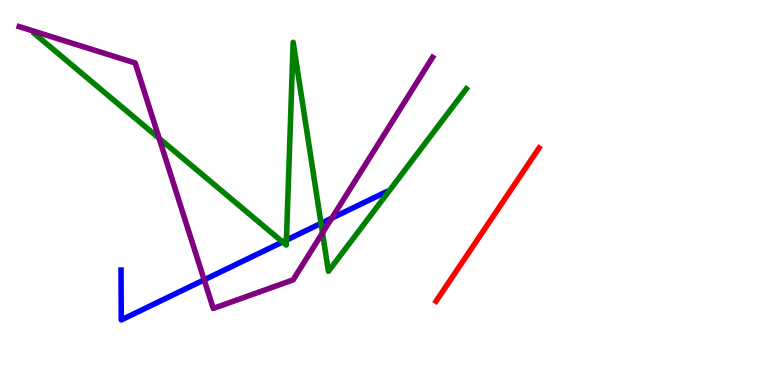[{'lines': ['blue', 'red'], 'intersections': []}, {'lines': ['green', 'red'], 'intersections': []}, {'lines': ['purple', 'red'], 'intersections': []}, {'lines': ['blue', 'green'], 'intersections': [{'x': 3.65, 'y': 3.72}, {'x': 3.7, 'y': 3.76}, {'x': 4.14, 'y': 4.2}]}, {'lines': ['blue', 'purple'], 'intersections': [{'x': 2.63, 'y': 2.73}, {'x': 4.28, 'y': 4.33}]}, {'lines': ['green', 'purple'], 'intersections': [{'x': 2.05, 'y': 6.41}, {'x': 4.16, 'y': 3.95}]}]